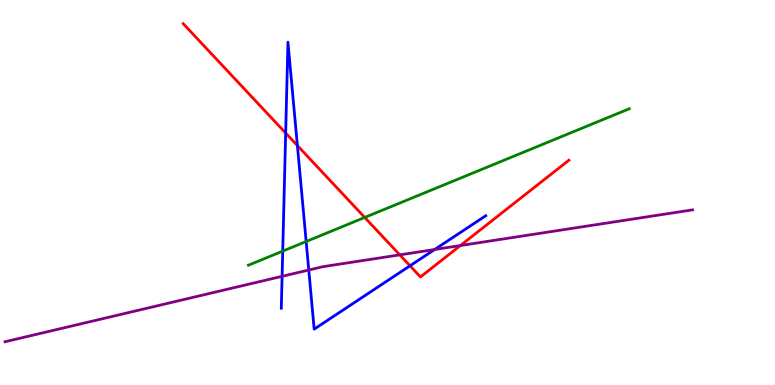[{'lines': ['blue', 'red'], 'intersections': [{'x': 3.69, 'y': 6.54}, {'x': 3.84, 'y': 6.22}, {'x': 5.29, 'y': 3.1}]}, {'lines': ['green', 'red'], 'intersections': [{'x': 4.71, 'y': 4.35}]}, {'lines': ['purple', 'red'], 'intersections': [{'x': 5.16, 'y': 3.38}, {'x': 5.94, 'y': 3.62}]}, {'lines': ['blue', 'green'], 'intersections': [{'x': 3.65, 'y': 3.48}, {'x': 3.95, 'y': 3.73}]}, {'lines': ['blue', 'purple'], 'intersections': [{'x': 3.64, 'y': 2.82}, {'x': 3.98, 'y': 2.99}, {'x': 5.61, 'y': 3.52}]}, {'lines': ['green', 'purple'], 'intersections': []}]